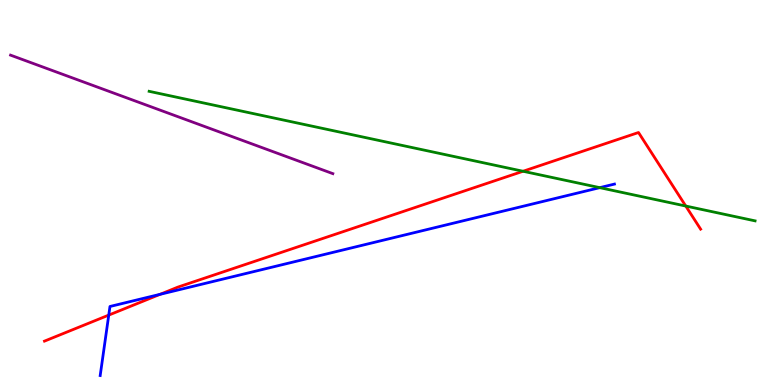[{'lines': ['blue', 'red'], 'intersections': [{'x': 1.4, 'y': 1.82}, {'x': 2.07, 'y': 2.35}]}, {'lines': ['green', 'red'], 'intersections': [{'x': 6.75, 'y': 5.55}, {'x': 8.85, 'y': 4.65}]}, {'lines': ['purple', 'red'], 'intersections': []}, {'lines': ['blue', 'green'], 'intersections': [{'x': 7.74, 'y': 5.13}]}, {'lines': ['blue', 'purple'], 'intersections': []}, {'lines': ['green', 'purple'], 'intersections': []}]